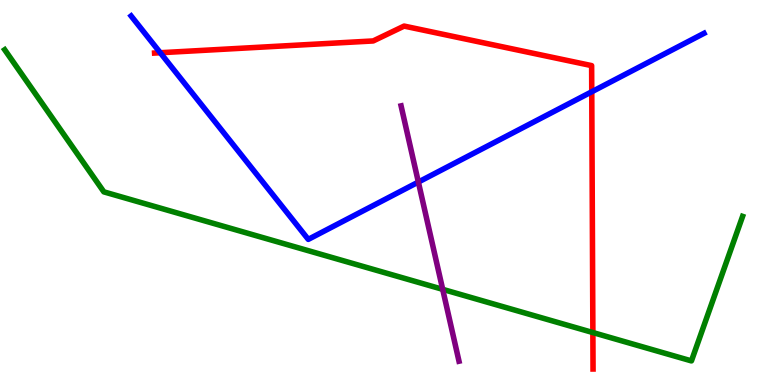[{'lines': ['blue', 'red'], 'intersections': [{'x': 2.07, 'y': 8.63}, {'x': 7.64, 'y': 7.62}]}, {'lines': ['green', 'red'], 'intersections': [{'x': 7.65, 'y': 1.36}]}, {'lines': ['purple', 'red'], 'intersections': []}, {'lines': ['blue', 'green'], 'intersections': []}, {'lines': ['blue', 'purple'], 'intersections': [{'x': 5.4, 'y': 5.27}]}, {'lines': ['green', 'purple'], 'intersections': [{'x': 5.71, 'y': 2.48}]}]